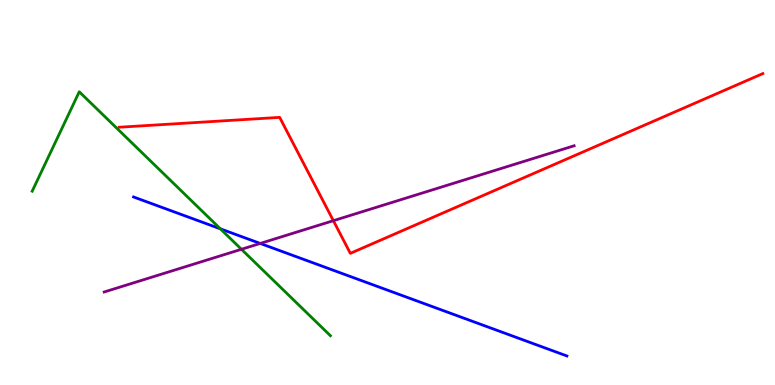[{'lines': ['blue', 'red'], 'intersections': []}, {'lines': ['green', 'red'], 'intersections': []}, {'lines': ['purple', 'red'], 'intersections': [{'x': 4.3, 'y': 4.27}]}, {'lines': ['blue', 'green'], 'intersections': [{'x': 2.84, 'y': 4.06}]}, {'lines': ['blue', 'purple'], 'intersections': [{'x': 3.36, 'y': 3.68}]}, {'lines': ['green', 'purple'], 'intersections': [{'x': 3.12, 'y': 3.53}]}]